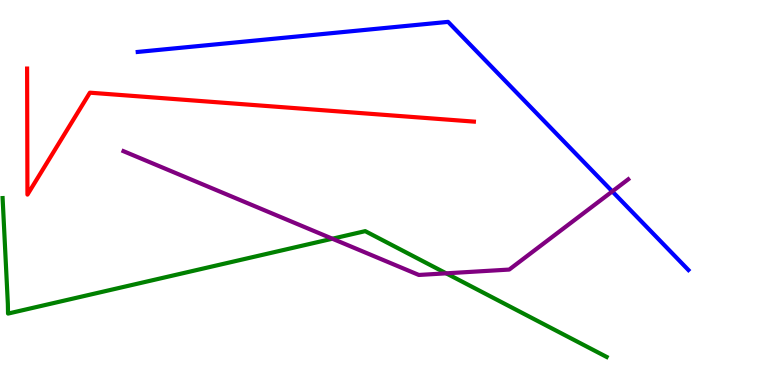[{'lines': ['blue', 'red'], 'intersections': []}, {'lines': ['green', 'red'], 'intersections': []}, {'lines': ['purple', 'red'], 'intersections': []}, {'lines': ['blue', 'green'], 'intersections': []}, {'lines': ['blue', 'purple'], 'intersections': [{'x': 7.9, 'y': 5.03}]}, {'lines': ['green', 'purple'], 'intersections': [{'x': 4.29, 'y': 3.8}, {'x': 5.76, 'y': 2.9}]}]